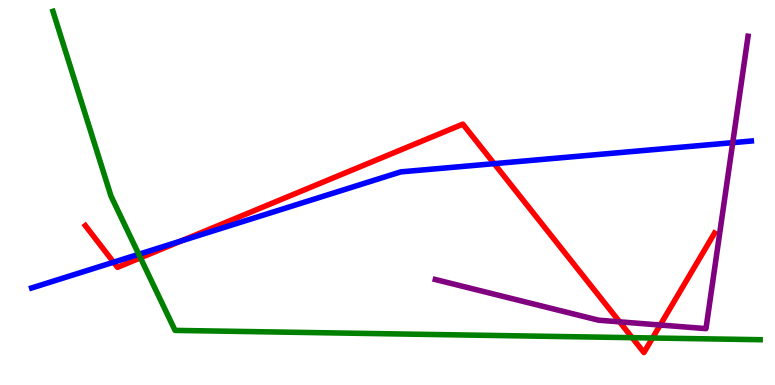[{'lines': ['blue', 'red'], 'intersections': [{'x': 1.47, 'y': 3.19}, {'x': 2.34, 'y': 3.74}, {'x': 6.38, 'y': 5.75}]}, {'lines': ['green', 'red'], 'intersections': [{'x': 1.81, 'y': 3.3}, {'x': 8.16, 'y': 1.23}, {'x': 8.42, 'y': 1.22}]}, {'lines': ['purple', 'red'], 'intersections': [{'x': 7.99, 'y': 1.64}, {'x': 8.52, 'y': 1.56}]}, {'lines': ['blue', 'green'], 'intersections': [{'x': 1.79, 'y': 3.4}]}, {'lines': ['blue', 'purple'], 'intersections': [{'x': 9.45, 'y': 6.29}]}, {'lines': ['green', 'purple'], 'intersections': []}]